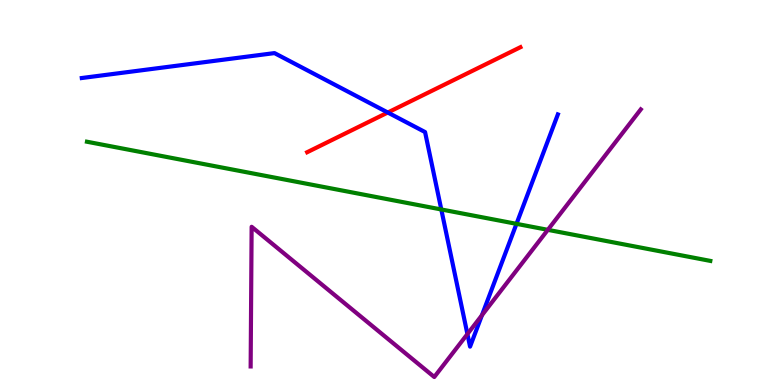[{'lines': ['blue', 'red'], 'intersections': [{'x': 5.0, 'y': 7.08}]}, {'lines': ['green', 'red'], 'intersections': []}, {'lines': ['purple', 'red'], 'intersections': []}, {'lines': ['blue', 'green'], 'intersections': [{'x': 5.69, 'y': 4.56}, {'x': 6.66, 'y': 4.19}]}, {'lines': ['blue', 'purple'], 'intersections': [{'x': 6.03, 'y': 1.32}, {'x': 6.22, 'y': 1.81}]}, {'lines': ['green', 'purple'], 'intersections': [{'x': 7.07, 'y': 4.03}]}]